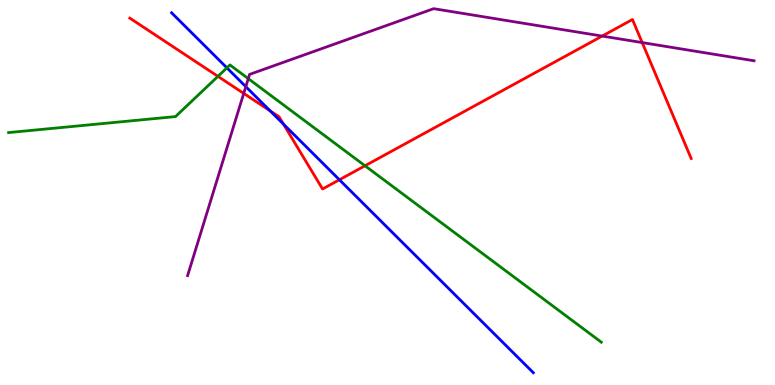[{'lines': ['blue', 'red'], 'intersections': [{'x': 3.49, 'y': 7.12}, {'x': 3.66, 'y': 6.78}, {'x': 4.38, 'y': 5.33}]}, {'lines': ['green', 'red'], 'intersections': [{'x': 2.81, 'y': 8.02}, {'x': 4.71, 'y': 5.69}]}, {'lines': ['purple', 'red'], 'intersections': [{'x': 3.14, 'y': 7.57}, {'x': 7.77, 'y': 9.06}, {'x': 8.29, 'y': 8.89}]}, {'lines': ['blue', 'green'], 'intersections': [{'x': 2.93, 'y': 8.24}]}, {'lines': ['blue', 'purple'], 'intersections': [{'x': 3.17, 'y': 7.75}]}, {'lines': ['green', 'purple'], 'intersections': [{'x': 3.2, 'y': 7.96}]}]